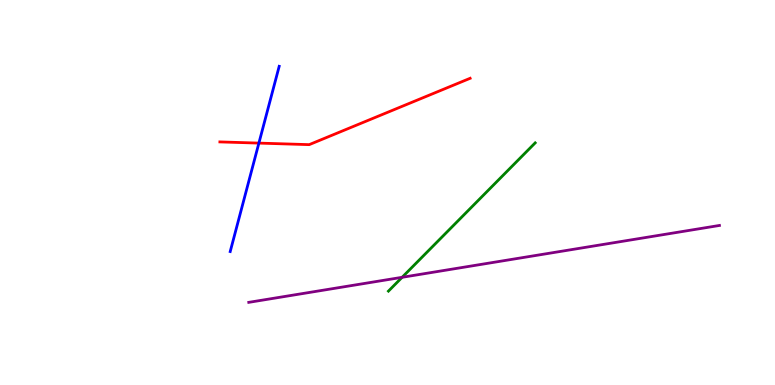[{'lines': ['blue', 'red'], 'intersections': [{'x': 3.34, 'y': 6.28}]}, {'lines': ['green', 'red'], 'intersections': []}, {'lines': ['purple', 'red'], 'intersections': []}, {'lines': ['blue', 'green'], 'intersections': []}, {'lines': ['blue', 'purple'], 'intersections': []}, {'lines': ['green', 'purple'], 'intersections': [{'x': 5.19, 'y': 2.8}]}]